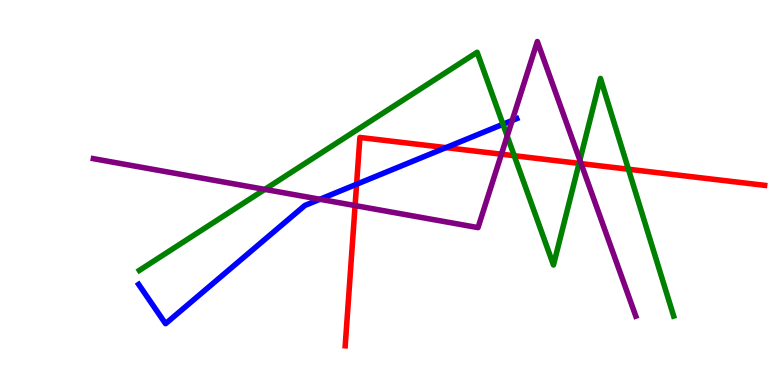[{'lines': ['blue', 'red'], 'intersections': [{'x': 4.6, 'y': 5.21}, {'x': 5.75, 'y': 6.17}]}, {'lines': ['green', 'red'], 'intersections': [{'x': 6.64, 'y': 5.96}, {'x': 7.47, 'y': 5.76}, {'x': 8.11, 'y': 5.6}]}, {'lines': ['purple', 'red'], 'intersections': [{'x': 4.58, 'y': 4.66}, {'x': 6.47, 'y': 5.99}, {'x': 7.5, 'y': 5.75}]}, {'lines': ['blue', 'green'], 'intersections': [{'x': 6.49, 'y': 6.77}]}, {'lines': ['blue', 'purple'], 'intersections': [{'x': 4.13, 'y': 4.82}, {'x': 6.61, 'y': 6.87}]}, {'lines': ['green', 'purple'], 'intersections': [{'x': 3.42, 'y': 5.08}, {'x': 6.54, 'y': 6.47}, {'x': 7.48, 'y': 5.84}]}]